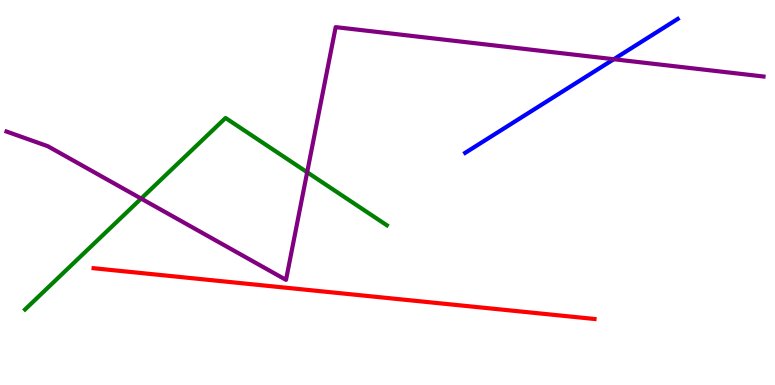[{'lines': ['blue', 'red'], 'intersections': []}, {'lines': ['green', 'red'], 'intersections': []}, {'lines': ['purple', 'red'], 'intersections': []}, {'lines': ['blue', 'green'], 'intersections': []}, {'lines': ['blue', 'purple'], 'intersections': [{'x': 7.92, 'y': 8.46}]}, {'lines': ['green', 'purple'], 'intersections': [{'x': 1.82, 'y': 4.84}, {'x': 3.96, 'y': 5.53}]}]